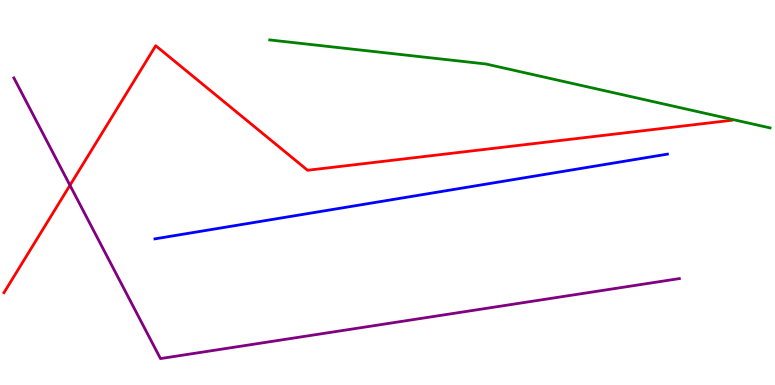[{'lines': ['blue', 'red'], 'intersections': []}, {'lines': ['green', 'red'], 'intersections': []}, {'lines': ['purple', 'red'], 'intersections': [{'x': 0.903, 'y': 5.19}]}, {'lines': ['blue', 'green'], 'intersections': []}, {'lines': ['blue', 'purple'], 'intersections': []}, {'lines': ['green', 'purple'], 'intersections': []}]